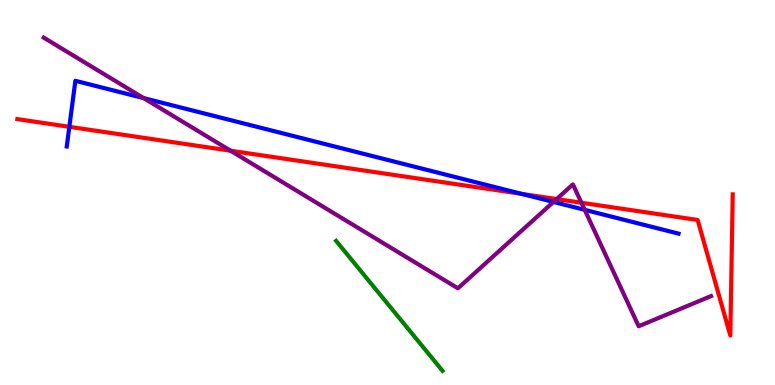[{'lines': ['blue', 'red'], 'intersections': [{'x': 0.895, 'y': 6.71}, {'x': 6.73, 'y': 4.96}]}, {'lines': ['green', 'red'], 'intersections': []}, {'lines': ['purple', 'red'], 'intersections': [{'x': 2.98, 'y': 6.09}, {'x': 7.18, 'y': 4.83}, {'x': 7.5, 'y': 4.73}]}, {'lines': ['blue', 'green'], 'intersections': []}, {'lines': ['blue', 'purple'], 'intersections': [{'x': 1.85, 'y': 7.45}, {'x': 7.14, 'y': 4.75}, {'x': 7.54, 'y': 4.55}]}, {'lines': ['green', 'purple'], 'intersections': []}]